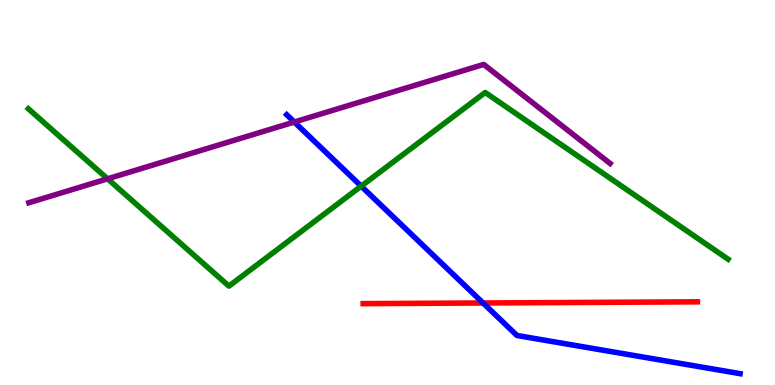[{'lines': ['blue', 'red'], 'intersections': [{'x': 6.23, 'y': 2.13}]}, {'lines': ['green', 'red'], 'intersections': []}, {'lines': ['purple', 'red'], 'intersections': []}, {'lines': ['blue', 'green'], 'intersections': [{'x': 4.66, 'y': 5.16}]}, {'lines': ['blue', 'purple'], 'intersections': [{'x': 3.8, 'y': 6.83}]}, {'lines': ['green', 'purple'], 'intersections': [{'x': 1.39, 'y': 5.36}]}]